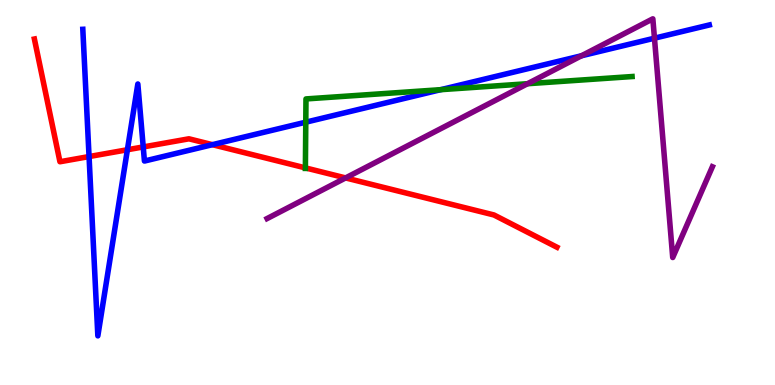[{'lines': ['blue', 'red'], 'intersections': [{'x': 1.15, 'y': 5.93}, {'x': 1.64, 'y': 6.11}, {'x': 1.85, 'y': 6.18}, {'x': 2.74, 'y': 6.24}]}, {'lines': ['green', 'red'], 'intersections': [{'x': 3.94, 'y': 5.64}]}, {'lines': ['purple', 'red'], 'intersections': [{'x': 4.46, 'y': 5.38}]}, {'lines': ['blue', 'green'], 'intersections': [{'x': 3.95, 'y': 6.83}, {'x': 5.69, 'y': 7.67}]}, {'lines': ['blue', 'purple'], 'intersections': [{'x': 7.5, 'y': 8.55}, {'x': 8.44, 'y': 9.01}]}, {'lines': ['green', 'purple'], 'intersections': [{'x': 6.81, 'y': 7.83}]}]